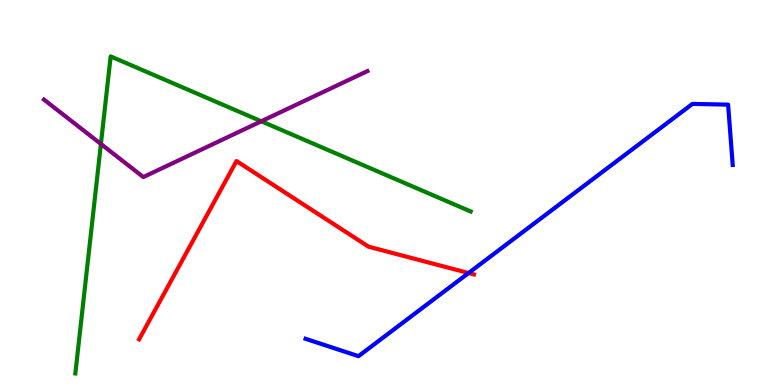[{'lines': ['blue', 'red'], 'intersections': [{'x': 6.05, 'y': 2.91}]}, {'lines': ['green', 'red'], 'intersections': []}, {'lines': ['purple', 'red'], 'intersections': []}, {'lines': ['blue', 'green'], 'intersections': []}, {'lines': ['blue', 'purple'], 'intersections': []}, {'lines': ['green', 'purple'], 'intersections': [{'x': 1.3, 'y': 6.26}, {'x': 3.37, 'y': 6.85}]}]